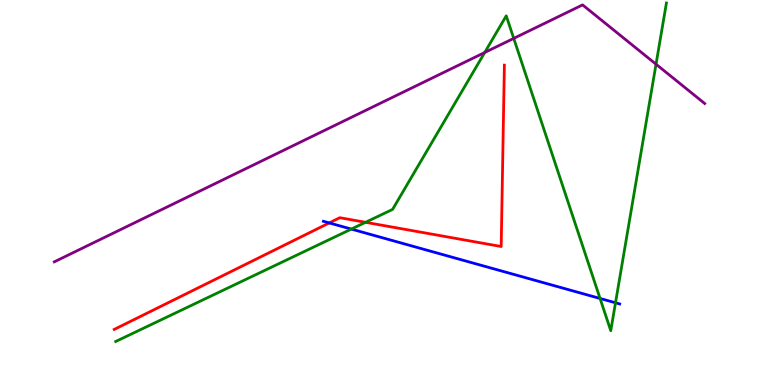[{'lines': ['blue', 'red'], 'intersections': [{'x': 4.25, 'y': 4.21}]}, {'lines': ['green', 'red'], 'intersections': [{'x': 4.72, 'y': 4.23}]}, {'lines': ['purple', 'red'], 'intersections': []}, {'lines': ['blue', 'green'], 'intersections': [{'x': 4.53, 'y': 4.05}, {'x': 7.74, 'y': 2.25}, {'x': 7.94, 'y': 2.14}]}, {'lines': ['blue', 'purple'], 'intersections': []}, {'lines': ['green', 'purple'], 'intersections': [{'x': 6.25, 'y': 8.64}, {'x': 6.63, 'y': 9.0}, {'x': 8.46, 'y': 8.33}]}]